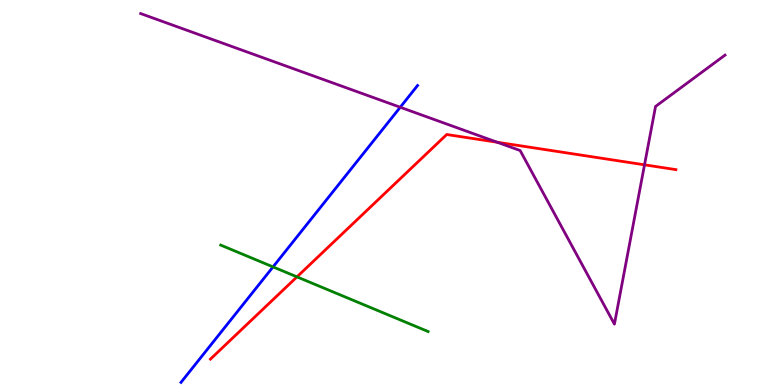[{'lines': ['blue', 'red'], 'intersections': []}, {'lines': ['green', 'red'], 'intersections': [{'x': 3.83, 'y': 2.81}]}, {'lines': ['purple', 'red'], 'intersections': [{'x': 6.42, 'y': 6.31}, {'x': 8.32, 'y': 5.72}]}, {'lines': ['blue', 'green'], 'intersections': [{'x': 3.52, 'y': 3.07}]}, {'lines': ['blue', 'purple'], 'intersections': [{'x': 5.16, 'y': 7.21}]}, {'lines': ['green', 'purple'], 'intersections': []}]